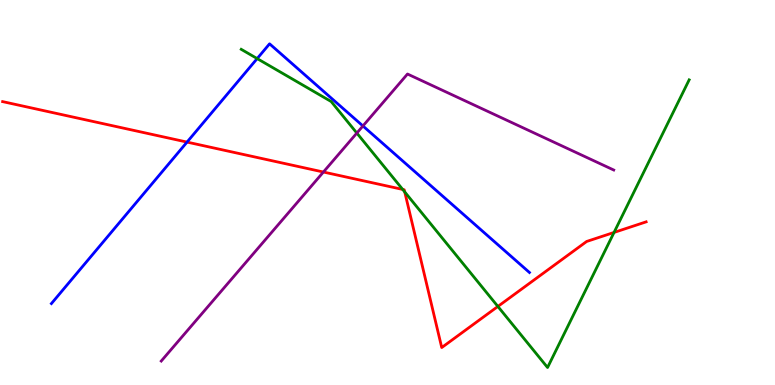[{'lines': ['blue', 'red'], 'intersections': [{'x': 2.41, 'y': 6.31}]}, {'lines': ['green', 'red'], 'intersections': [{'x': 5.2, 'y': 5.08}, {'x': 5.22, 'y': 5.01}, {'x': 6.42, 'y': 2.04}, {'x': 7.92, 'y': 3.96}]}, {'lines': ['purple', 'red'], 'intersections': [{'x': 4.17, 'y': 5.53}]}, {'lines': ['blue', 'green'], 'intersections': [{'x': 3.32, 'y': 8.48}]}, {'lines': ['blue', 'purple'], 'intersections': [{'x': 4.68, 'y': 6.73}]}, {'lines': ['green', 'purple'], 'intersections': [{'x': 4.6, 'y': 6.54}]}]